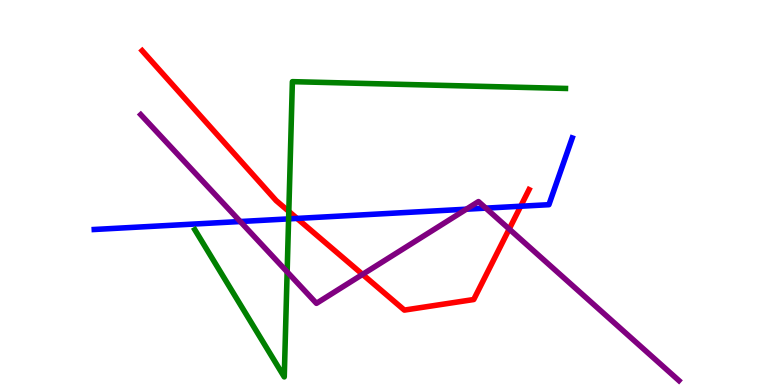[{'lines': ['blue', 'red'], 'intersections': [{'x': 3.83, 'y': 4.33}, {'x': 6.72, 'y': 4.64}]}, {'lines': ['green', 'red'], 'intersections': [{'x': 3.73, 'y': 4.51}]}, {'lines': ['purple', 'red'], 'intersections': [{'x': 4.68, 'y': 2.87}, {'x': 6.57, 'y': 4.05}]}, {'lines': ['blue', 'green'], 'intersections': [{'x': 3.72, 'y': 4.31}]}, {'lines': ['blue', 'purple'], 'intersections': [{'x': 3.1, 'y': 4.25}, {'x': 6.02, 'y': 4.57}, {'x': 6.27, 'y': 4.59}]}, {'lines': ['green', 'purple'], 'intersections': [{'x': 3.71, 'y': 2.94}]}]